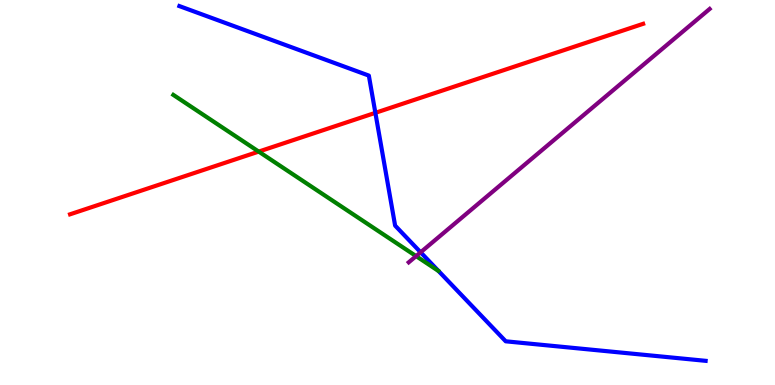[{'lines': ['blue', 'red'], 'intersections': [{'x': 4.84, 'y': 7.07}]}, {'lines': ['green', 'red'], 'intersections': [{'x': 3.34, 'y': 6.06}]}, {'lines': ['purple', 'red'], 'intersections': []}, {'lines': ['blue', 'green'], 'intersections': []}, {'lines': ['blue', 'purple'], 'intersections': [{'x': 5.43, 'y': 3.45}]}, {'lines': ['green', 'purple'], 'intersections': [{'x': 5.37, 'y': 3.35}]}]